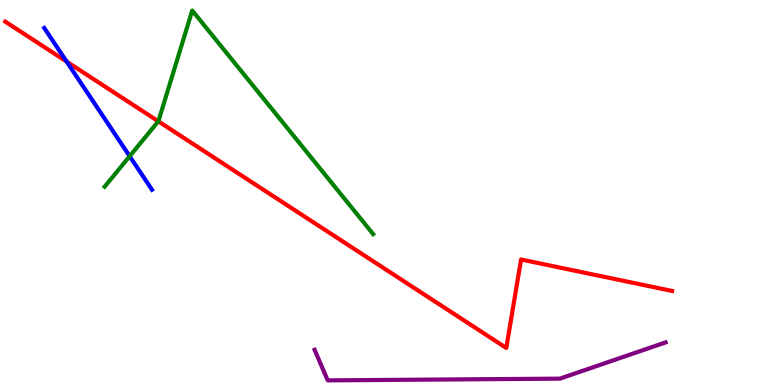[{'lines': ['blue', 'red'], 'intersections': [{'x': 0.86, 'y': 8.4}]}, {'lines': ['green', 'red'], 'intersections': [{'x': 2.04, 'y': 6.85}]}, {'lines': ['purple', 'red'], 'intersections': []}, {'lines': ['blue', 'green'], 'intersections': [{'x': 1.67, 'y': 5.94}]}, {'lines': ['blue', 'purple'], 'intersections': []}, {'lines': ['green', 'purple'], 'intersections': []}]